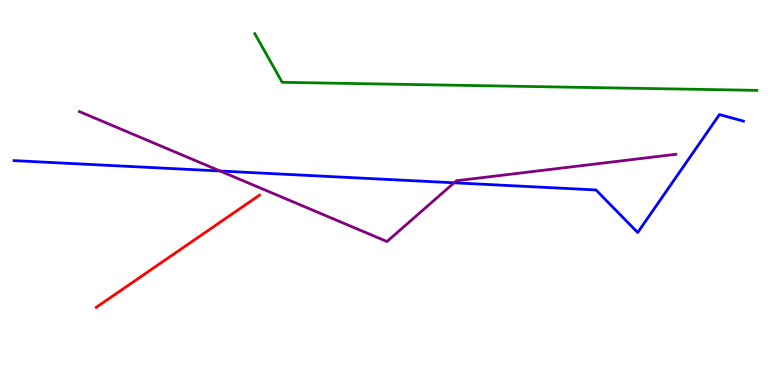[{'lines': ['blue', 'red'], 'intersections': []}, {'lines': ['green', 'red'], 'intersections': []}, {'lines': ['purple', 'red'], 'intersections': []}, {'lines': ['blue', 'green'], 'intersections': []}, {'lines': ['blue', 'purple'], 'intersections': [{'x': 2.84, 'y': 5.56}, {'x': 5.86, 'y': 5.25}]}, {'lines': ['green', 'purple'], 'intersections': []}]